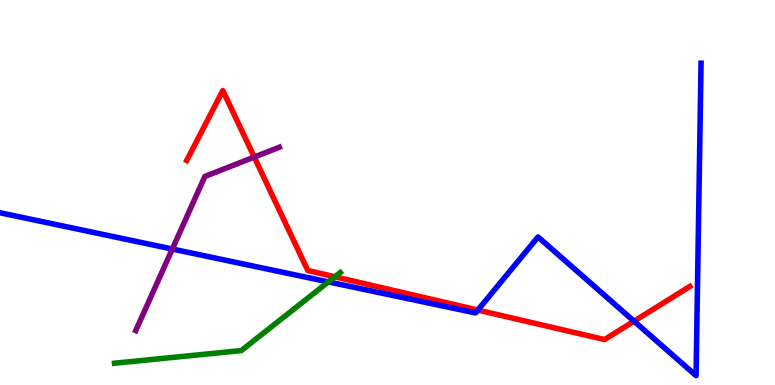[{'lines': ['blue', 'red'], 'intersections': [{'x': 6.17, 'y': 1.95}, {'x': 8.18, 'y': 1.66}]}, {'lines': ['green', 'red'], 'intersections': [{'x': 4.32, 'y': 2.81}]}, {'lines': ['purple', 'red'], 'intersections': [{'x': 3.28, 'y': 5.92}]}, {'lines': ['blue', 'green'], 'intersections': [{'x': 4.24, 'y': 2.68}]}, {'lines': ['blue', 'purple'], 'intersections': [{'x': 2.22, 'y': 3.53}]}, {'lines': ['green', 'purple'], 'intersections': []}]